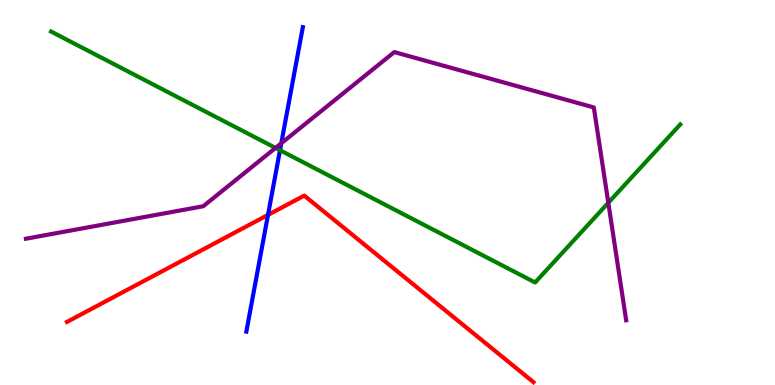[{'lines': ['blue', 'red'], 'intersections': [{'x': 3.46, 'y': 4.42}]}, {'lines': ['green', 'red'], 'intersections': []}, {'lines': ['purple', 'red'], 'intersections': []}, {'lines': ['blue', 'green'], 'intersections': [{'x': 3.61, 'y': 6.1}]}, {'lines': ['blue', 'purple'], 'intersections': [{'x': 3.63, 'y': 6.28}]}, {'lines': ['green', 'purple'], 'intersections': [{'x': 3.56, 'y': 6.16}, {'x': 7.85, 'y': 4.73}]}]